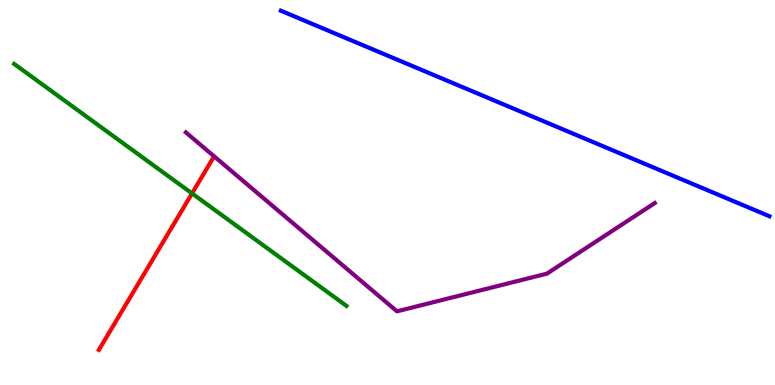[{'lines': ['blue', 'red'], 'intersections': []}, {'lines': ['green', 'red'], 'intersections': [{'x': 2.48, 'y': 4.98}]}, {'lines': ['purple', 'red'], 'intersections': []}, {'lines': ['blue', 'green'], 'intersections': []}, {'lines': ['blue', 'purple'], 'intersections': []}, {'lines': ['green', 'purple'], 'intersections': []}]